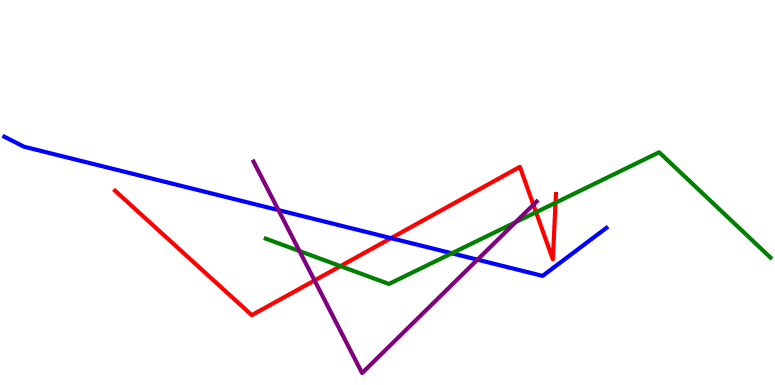[{'lines': ['blue', 'red'], 'intersections': [{'x': 5.05, 'y': 3.81}]}, {'lines': ['green', 'red'], 'intersections': [{'x': 4.39, 'y': 3.09}, {'x': 6.92, 'y': 4.49}, {'x': 7.17, 'y': 4.73}]}, {'lines': ['purple', 'red'], 'intersections': [{'x': 4.06, 'y': 2.72}, {'x': 6.88, 'y': 4.68}]}, {'lines': ['blue', 'green'], 'intersections': [{'x': 5.83, 'y': 3.42}]}, {'lines': ['blue', 'purple'], 'intersections': [{'x': 3.59, 'y': 4.54}, {'x': 6.16, 'y': 3.26}]}, {'lines': ['green', 'purple'], 'intersections': [{'x': 3.86, 'y': 3.48}, {'x': 6.65, 'y': 4.23}]}]